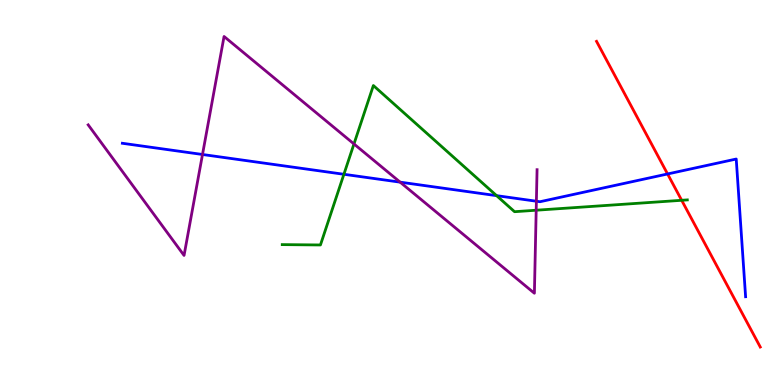[{'lines': ['blue', 'red'], 'intersections': [{'x': 8.61, 'y': 5.48}]}, {'lines': ['green', 'red'], 'intersections': [{'x': 8.8, 'y': 4.8}]}, {'lines': ['purple', 'red'], 'intersections': []}, {'lines': ['blue', 'green'], 'intersections': [{'x': 4.44, 'y': 5.47}, {'x': 6.41, 'y': 4.92}]}, {'lines': ['blue', 'purple'], 'intersections': [{'x': 2.61, 'y': 5.99}, {'x': 5.16, 'y': 5.27}, {'x': 6.92, 'y': 4.77}]}, {'lines': ['green', 'purple'], 'intersections': [{'x': 4.57, 'y': 6.26}, {'x': 6.92, 'y': 4.54}]}]